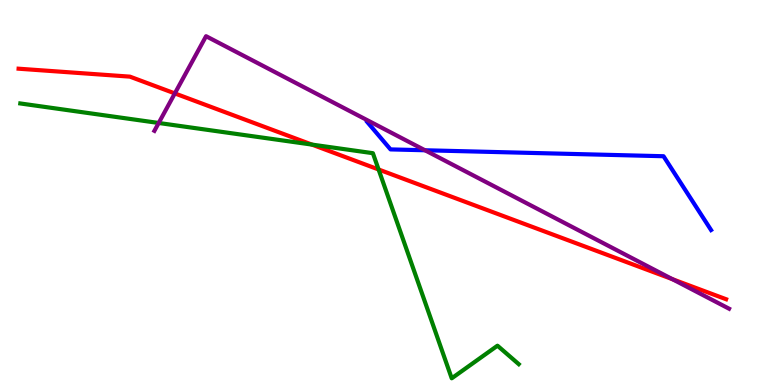[{'lines': ['blue', 'red'], 'intersections': []}, {'lines': ['green', 'red'], 'intersections': [{'x': 4.02, 'y': 6.24}, {'x': 4.89, 'y': 5.6}]}, {'lines': ['purple', 'red'], 'intersections': [{'x': 2.26, 'y': 7.57}, {'x': 8.68, 'y': 2.75}]}, {'lines': ['blue', 'green'], 'intersections': []}, {'lines': ['blue', 'purple'], 'intersections': [{'x': 5.48, 'y': 6.1}]}, {'lines': ['green', 'purple'], 'intersections': [{'x': 2.05, 'y': 6.81}]}]